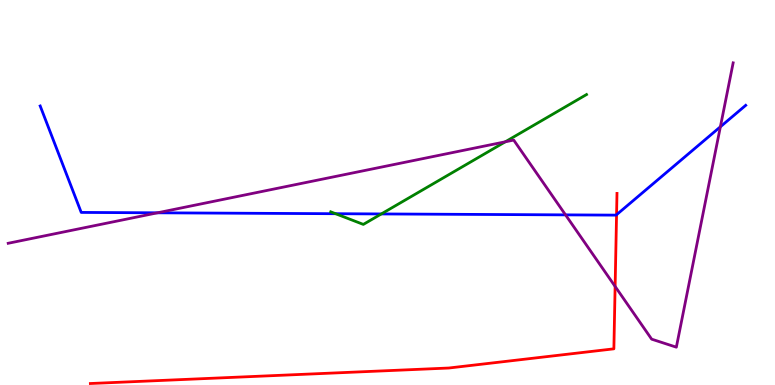[{'lines': ['blue', 'red'], 'intersections': [{'x': 7.96, 'y': 4.42}]}, {'lines': ['green', 'red'], 'intersections': []}, {'lines': ['purple', 'red'], 'intersections': [{'x': 7.94, 'y': 2.56}]}, {'lines': ['blue', 'green'], 'intersections': [{'x': 4.33, 'y': 4.45}, {'x': 4.92, 'y': 4.44}]}, {'lines': ['blue', 'purple'], 'intersections': [{'x': 2.03, 'y': 4.47}, {'x': 7.3, 'y': 4.42}, {'x': 9.3, 'y': 6.71}]}, {'lines': ['green', 'purple'], 'intersections': [{'x': 6.52, 'y': 6.32}]}]